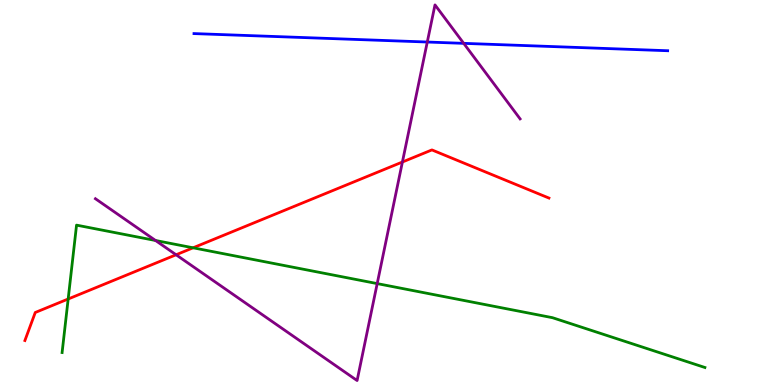[{'lines': ['blue', 'red'], 'intersections': []}, {'lines': ['green', 'red'], 'intersections': [{'x': 0.88, 'y': 2.23}, {'x': 2.49, 'y': 3.56}]}, {'lines': ['purple', 'red'], 'intersections': [{'x': 2.27, 'y': 3.38}, {'x': 5.19, 'y': 5.79}]}, {'lines': ['blue', 'green'], 'intersections': []}, {'lines': ['blue', 'purple'], 'intersections': [{'x': 5.51, 'y': 8.91}, {'x': 5.98, 'y': 8.87}]}, {'lines': ['green', 'purple'], 'intersections': [{'x': 2.01, 'y': 3.75}, {'x': 4.87, 'y': 2.63}]}]